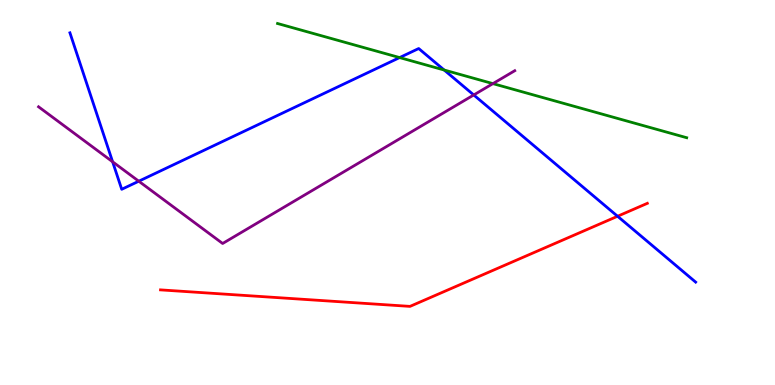[{'lines': ['blue', 'red'], 'intersections': [{'x': 7.97, 'y': 4.38}]}, {'lines': ['green', 'red'], 'intersections': []}, {'lines': ['purple', 'red'], 'intersections': []}, {'lines': ['blue', 'green'], 'intersections': [{'x': 5.16, 'y': 8.5}, {'x': 5.73, 'y': 8.18}]}, {'lines': ['blue', 'purple'], 'intersections': [{'x': 1.45, 'y': 5.8}, {'x': 1.79, 'y': 5.29}, {'x': 6.11, 'y': 7.53}]}, {'lines': ['green', 'purple'], 'intersections': [{'x': 6.36, 'y': 7.83}]}]